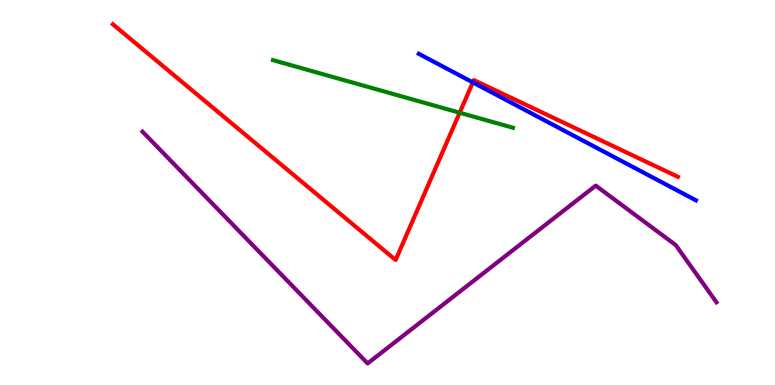[{'lines': ['blue', 'red'], 'intersections': [{'x': 6.1, 'y': 7.86}]}, {'lines': ['green', 'red'], 'intersections': [{'x': 5.93, 'y': 7.07}]}, {'lines': ['purple', 'red'], 'intersections': []}, {'lines': ['blue', 'green'], 'intersections': []}, {'lines': ['blue', 'purple'], 'intersections': []}, {'lines': ['green', 'purple'], 'intersections': []}]